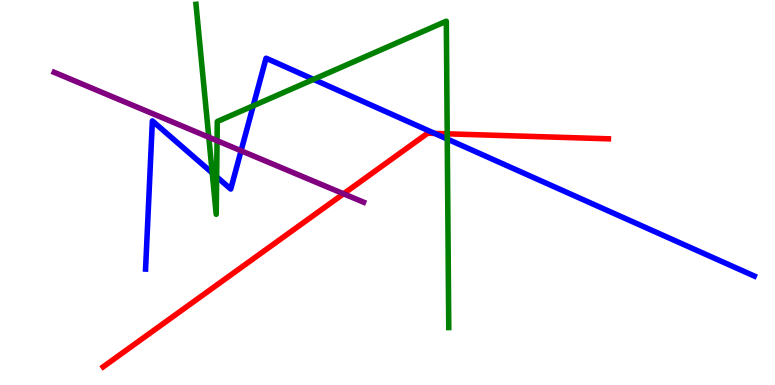[{'lines': ['blue', 'red'], 'intersections': [{'x': 5.61, 'y': 6.53}]}, {'lines': ['green', 'red'], 'intersections': [{'x': 5.77, 'y': 6.52}]}, {'lines': ['purple', 'red'], 'intersections': [{'x': 4.43, 'y': 4.97}]}, {'lines': ['blue', 'green'], 'intersections': [{'x': 2.74, 'y': 5.51}, {'x': 2.8, 'y': 5.41}, {'x': 3.27, 'y': 7.25}, {'x': 4.05, 'y': 7.94}, {'x': 5.77, 'y': 6.39}]}, {'lines': ['blue', 'purple'], 'intersections': [{'x': 3.11, 'y': 6.08}]}, {'lines': ['green', 'purple'], 'intersections': [{'x': 2.69, 'y': 6.44}, {'x': 2.8, 'y': 6.35}]}]